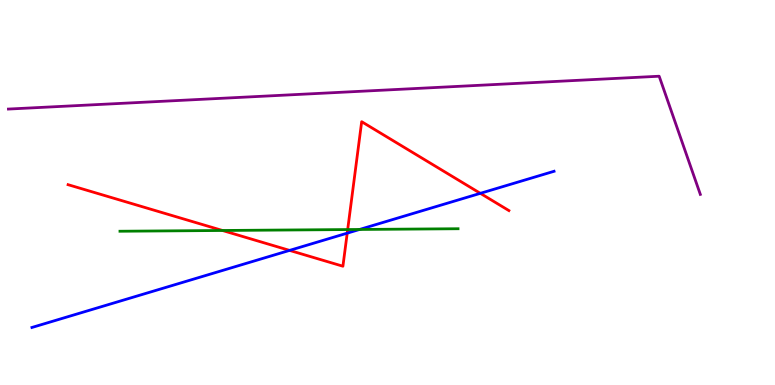[{'lines': ['blue', 'red'], 'intersections': [{'x': 3.74, 'y': 3.5}, {'x': 4.48, 'y': 3.94}, {'x': 6.2, 'y': 4.98}]}, {'lines': ['green', 'red'], 'intersections': [{'x': 2.87, 'y': 4.01}, {'x': 4.49, 'y': 4.04}]}, {'lines': ['purple', 'red'], 'intersections': []}, {'lines': ['blue', 'green'], 'intersections': [{'x': 4.64, 'y': 4.04}]}, {'lines': ['blue', 'purple'], 'intersections': []}, {'lines': ['green', 'purple'], 'intersections': []}]